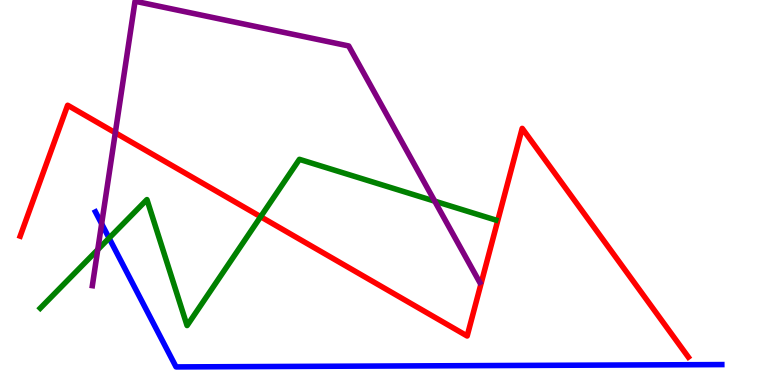[{'lines': ['blue', 'red'], 'intersections': []}, {'lines': ['green', 'red'], 'intersections': [{'x': 3.36, 'y': 4.37}]}, {'lines': ['purple', 'red'], 'intersections': [{'x': 1.49, 'y': 6.55}]}, {'lines': ['blue', 'green'], 'intersections': [{'x': 1.41, 'y': 3.82}]}, {'lines': ['blue', 'purple'], 'intersections': [{'x': 1.31, 'y': 4.19}]}, {'lines': ['green', 'purple'], 'intersections': [{'x': 1.26, 'y': 3.52}, {'x': 5.61, 'y': 4.78}]}]